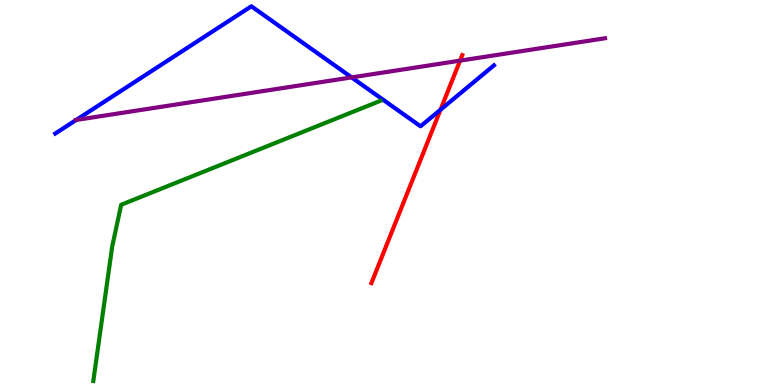[{'lines': ['blue', 'red'], 'intersections': [{'x': 5.68, 'y': 7.15}]}, {'lines': ['green', 'red'], 'intersections': []}, {'lines': ['purple', 'red'], 'intersections': [{'x': 5.94, 'y': 8.42}]}, {'lines': ['blue', 'green'], 'intersections': []}, {'lines': ['blue', 'purple'], 'intersections': [{'x': 0.984, 'y': 6.88}, {'x': 4.54, 'y': 7.99}]}, {'lines': ['green', 'purple'], 'intersections': []}]